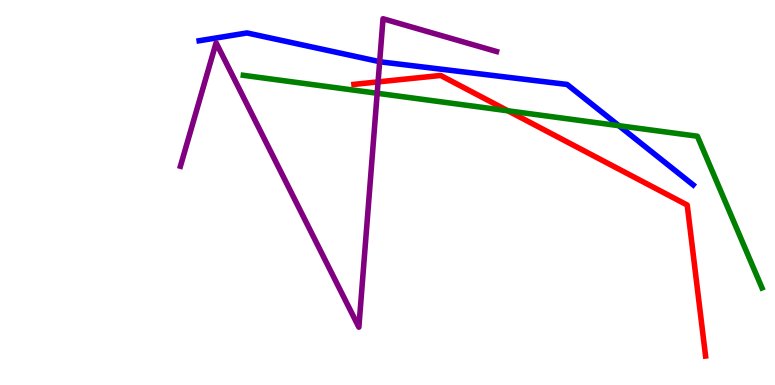[{'lines': ['blue', 'red'], 'intersections': []}, {'lines': ['green', 'red'], 'intersections': [{'x': 6.55, 'y': 7.12}]}, {'lines': ['purple', 'red'], 'intersections': [{'x': 4.88, 'y': 7.87}]}, {'lines': ['blue', 'green'], 'intersections': [{'x': 7.99, 'y': 6.74}]}, {'lines': ['blue', 'purple'], 'intersections': [{'x': 4.9, 'y': 8.4}]}, {'lines': ['green', 'purple'], 'intersections': [{'x': 4.87, 'y': 7.58}]}]